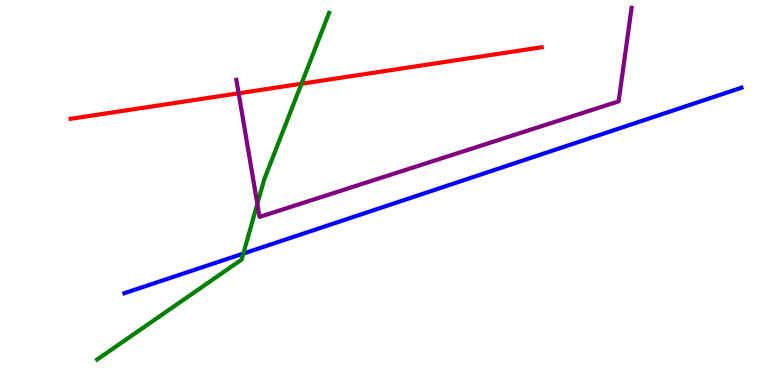[{'lines': ['blue', 'red'], 'intersections': []}, {'lines': ['green', 'red'], 'intersections': [{'x': 3.89, 'y': 7.82}]}, {'lines': ['purple', 'red'], 'intersections': [{'x': 3.08, 'y': 7.58}]}, {'lines': ['blue', 'green'], 'intersections': [{'x': 3.14, 'y': 3.41}]}, {'lines': ['blue', 'purple'], 'intersections': []}, {'lines': ['green', 'purple'], 'intersections': [{'x': 3.32, 'y': 4.71}]}]